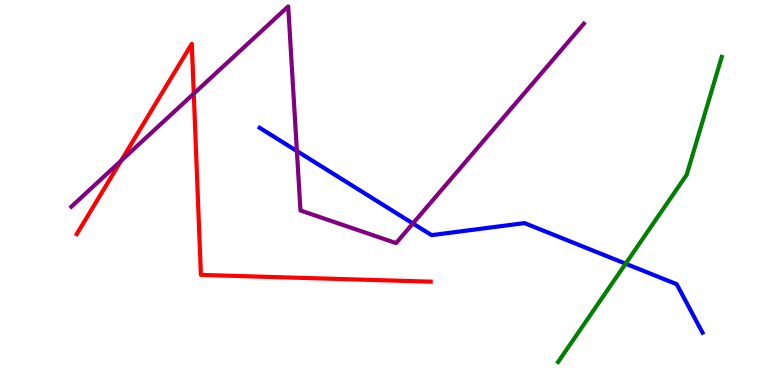[{'lines': ['blue', 'red'], 'intersections': []}, {'lines': ['green', 'red'], 'intersections': []}, {'lines': ['purple', 'red'], 'intersections': [{'x': 1.56, 'y': 5.82}, {'x': 2.5, 'y': 7.57}]}, {'lines': ['blue', 'green'], 'intersections': [{'x': 8.07, 'y': 3.15}]}, {'lines': ['blue', 'purple'], 'intersections': [{'x': 3.83, 'y': 6.08}, {'x': 5.33, 'y': 4.2}]}, {'lines': ['green', 'purple'], 'intersections': []}]